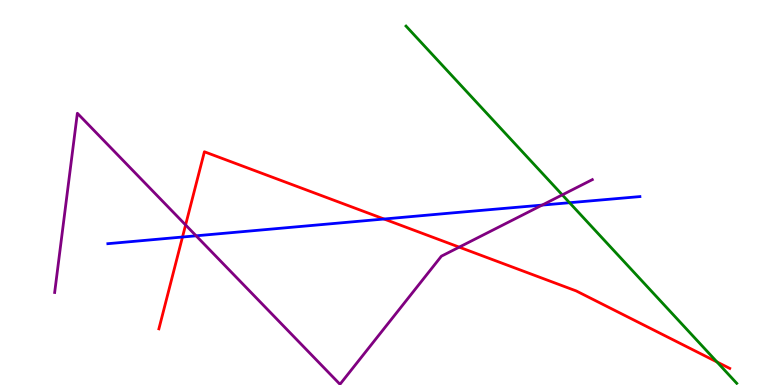[{'lines': ['blue', 'red'], 'intersections': [{'x': 2.35, 'y': 3.84}, {'x': 4.96, 'y': 4.31}]}, {'lines': ['green', 'red'], 'intersections': [{'x': 9.25, 'y': 0.598}]}, {'lines': ['purple', 'red'], 'intersections': [{'x': 2.39, 'y': 4.16}, {'x': 5.93, 'y': 3.58}]}, {'lines': ['blue', 'green'], 'intersections': [{'x': 7.35, 'y': 4.73}]}, {'lines': ['blue', 'purple'], 'intersections': [{'x': 2.53, 'y': 3.88}, {'x': 7.0, 'y': 4.67}]}, {'lines': ['green', 'purple'], 'intersections': [{'x': 7.26, 'y': 4.94}]}]